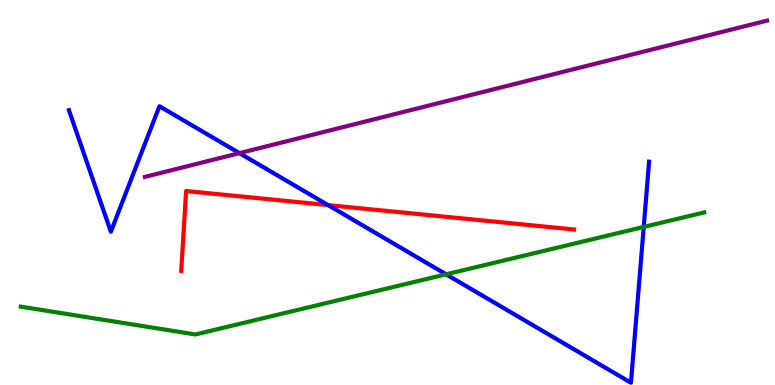[{'lines': ['blue', 'red'], 'intersections': [{'x': 4.23, 'y': 4.67}]}, {'lines': ['green', 'red'], 'intersections': []}, {'lines': ['purple', 'red'], 'intersections': []}, {'lines': ['blue', 'green'], 'intersections': [{'x': 5.76, 'y': 2.87}, {'x': 8.31, 'y': 4.11}]}, {'lines': ['blue', 'purple'], 'intersections': [{'x': 3.09, 'y': 6.02}]}, {'lines': ['green', 'purple'], 'intersections': []}]